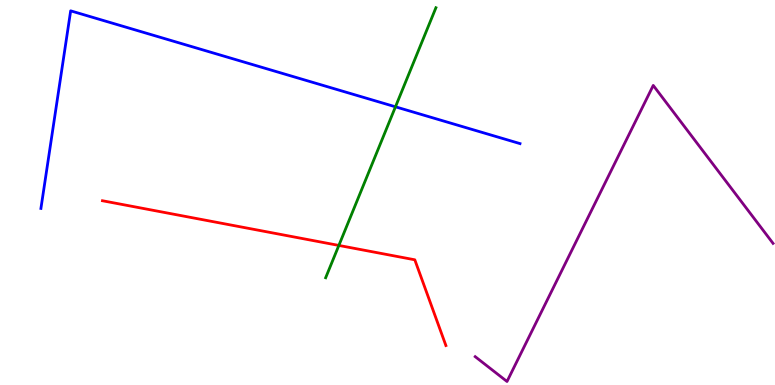[{'lines': ['blue', 'red'], 'intersections': []}, {'lines': ['green', 'red'], 'intersections': [{'x': 4.37, 'y': 3.63}]}, {'lines': ['purple', 'red'], 'intersections': []}, {'lines': ['blue', 'green'], 'intersections': [{'x': 5.1, 'y': 7.23}]}, {'lines': ['blue', 'purple'], 'intersections': []}, {'lines': ['green', 'purple'], 'intersections': []}]